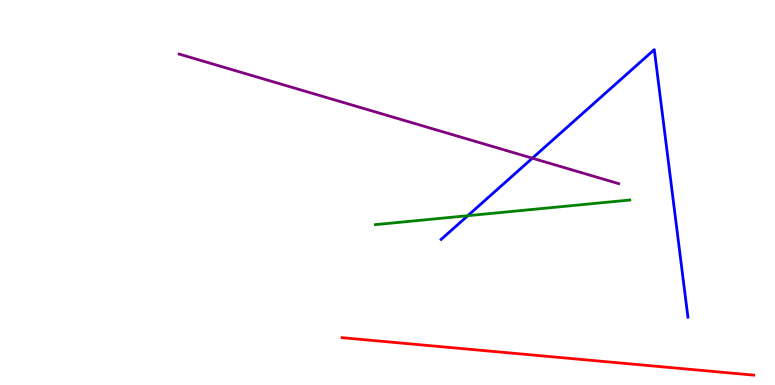[{'lines': ['blue', 'red'], 'intersections': []}, {'lines': ['green', 'red'], 'intersections': []}, {'lines': ['purple', 'red'], 'intersections': []}, {'lines': ['blue', 'green'], 'intersections': [{'x': 6.04, 'y': 4.4}]}, {'lines': ['blue', 'purple'], 'intersections': [{'x': 6.87, 'y': 5.89}]}, {'lines': ['green', 'purple'], 'intersections': []}]